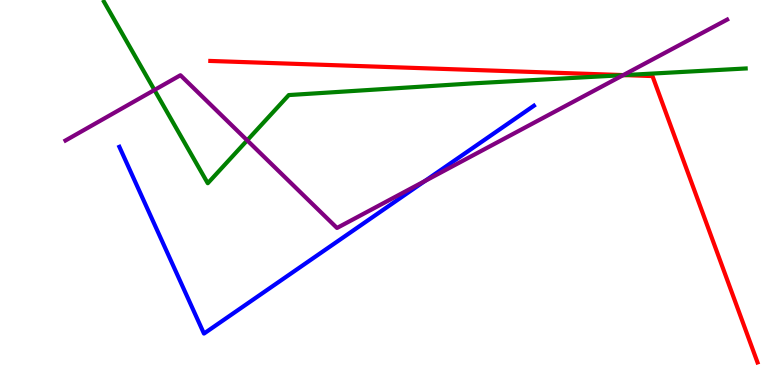[{'lines': ['blue', 'red'], 'intersections': []}, {'lines': ['green', 'red'], 'intersections': [{'x': 8.05, 'y': 8.05}]}, {'lines': ['purple', 'red'], 'intersections': [{'x': 8.04, 'y': 8.05}]}, {'lines': ['blue', 'green'], 'intersections': []}, {'lines': ['blue', 'purple'], 'intersections': [{'x': 5.48, 'y': 5.3}]}, {'lines': ['green', 'purple'], 'intersections': [{'x': 1.99, 'y': 7.66}, {'x': 3.19, 'y': 6.35}, {'x': 8.04, 'y': 8.05}]}]